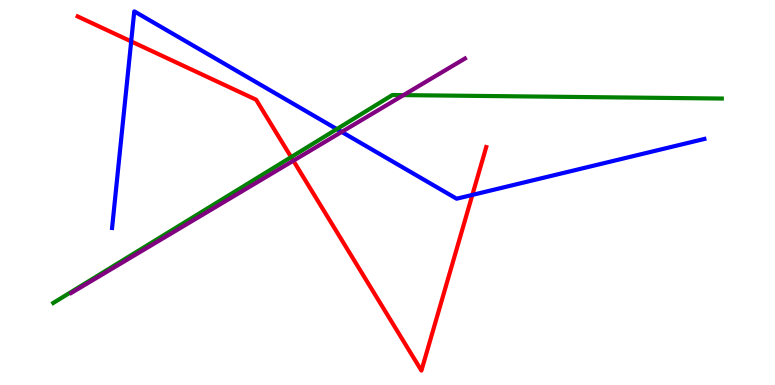[{'lines': ['blue', 'red'], 'intersections': [{'x': 1.69, 'y': 8.92}, {'x': 6.09, 'y': 4.94}]}, {'lines': ['green', 'red'], 'intersections': [{'x': 3.76, 'y': 5.92}]}, {'lines': ['purple', 'red'], 'intersections': [{'x': 3.79, 'y': 5.83}]}, {'lines': ['blue', 'green'], 'intersections': [{'x': 4.35, 'y': 6.65}]}, {'lines': ['blue', 'purple'], 'intersections': [{'x': 4.41, 'y': 6.57}]}, {'lines': ['green', 'purple'], 'intersections': [{'x': 5.21, 'y': 7.53}]}]